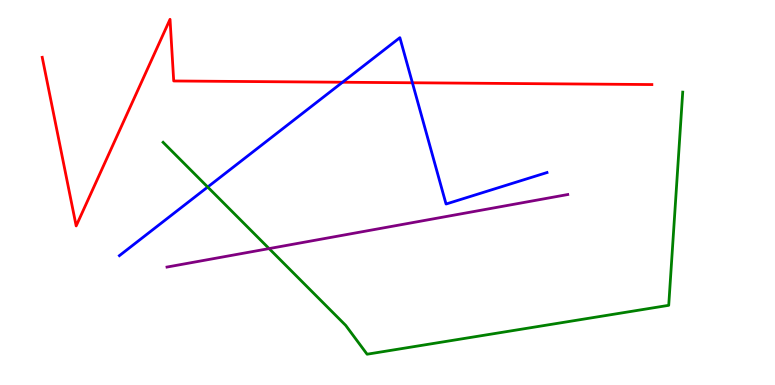[{'lines': ['blue', 'red'], 'intersections': [{'x': 4.42, 'y': 7.86}, {'x': 5.32, 'y': 7.85}]}, {'lines': ['green', 'red'], 'intersections': []}, {'lines': ['purple', 'red'], 'intersections': []}, {'lines': ['blue', 'green'], 'intersections': [{'x': 2.68, 'y': 5.14}]}, {'lines': ['blue', 'purple'], 'intersections': []}, {'lines': ['green', 'purple'], 'intersections': [{'x': 3.47, 'y': 3.54}]}]